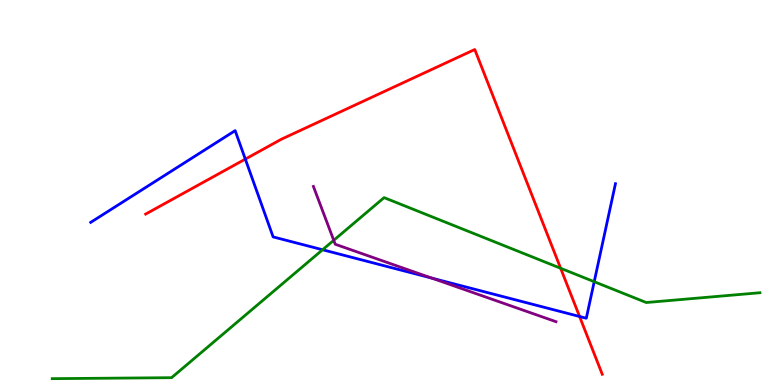[{'lines': ['blue', 'red'], 'intersections': [{'x': 3.17, 'y': 5.87}, {'x': 7.48, 'y': 1.78}]}, {'lines': ['green', 'red'], 'intersections': [{'x': 7.23, 'y': 3.03}]}, {'lines': ['purple', 'red'], 'intersections': []}, {'lines': ['blue', 'green'], 'intersections': [{'x': 4.16, 'y': 3.51}, {'x': 7.67, 'y': 2.68}]}, {'lines': ['blue', 'purple'], 'intersections': [{'x': 5.57, 'y': 2.78}]}, {'lines': ['green', 'purple'], 'intersections': [{'x': 4.31, 'y': 3.76}]}]